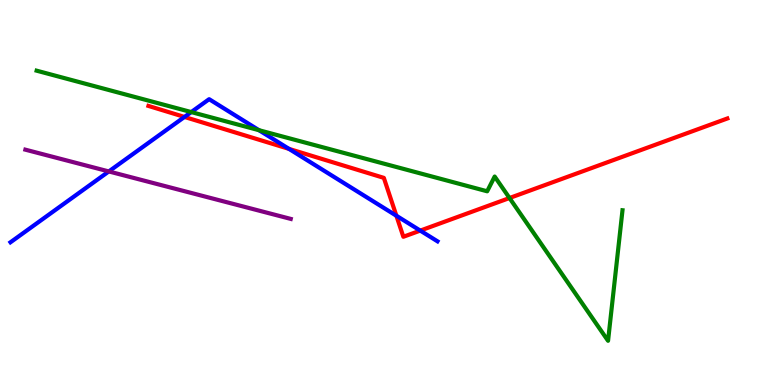[{'lines': ['blue', 'red'], 'intersections': [{'x': 2.38, 'y': 6.96}, {'x': 3.73, 'y': 6.13}, {'x': 5.11, 'y': 4.4}, {'x': 5.42, 'y': 4.01}]}, {'lines': ['green', 'red'], 'intersections': [{'x': 6.57, 'y': 4.86}]}, {'lines': ['purple', 'red'], 'intersections': []}, {'lines': ['blue', 'green'], 'intersections': [{'x': 2.47, 'y': 7.09}, {'x': 3.34, 'y': 6.62}]}, {'lines': ['blue', 'purple'], 'intersections': [{'x': 1.4, 'y': 5.55}]}, {'lines': ['green', 'purple'], 'intersections': []}]